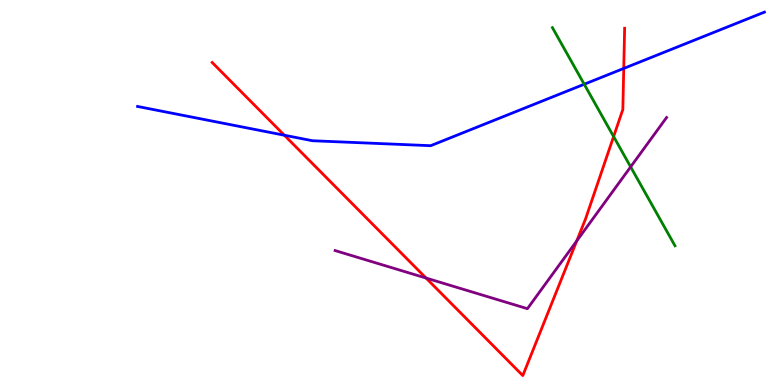[{'lines': ['blue', 'red'], 'intersections': [{'x': 3.67, 'y': 6.49}, {'x': 8.05, 'y': 8.22}]}, {'lines': ['green', 'red'], 'intersections': [{'x': 7.92, 'y': 6.45}]}, {'lines': ['purple', 'red'], 'intersections': [{'x': 5.5, 'y': 2.78}, {'x': 7.44, 'y': 3.74}]}, {'lines': ['blue', 'green'], 'intersections': [{'x': 7.54, 'y': 7.81}]}, {'lines': ['blue', 'purple'], 'intersections': []}, {'lines': ['green', 'purple'], 'intersections': [{'x': 8.14, 'y': 5.67}]}]